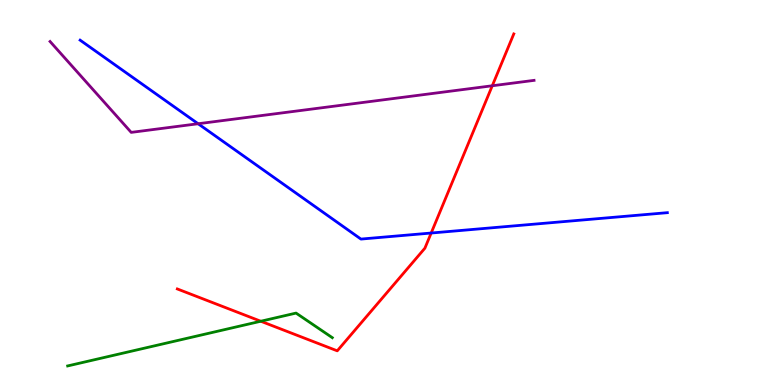[{'lines': ['blue', 'red'], 'intersections': [{'x': 5.56, 'y': 3.95}]}, {'lines': ['green', 'red'], 'intersections': [{'x': 3.37, 'y': 1.66}]}, {'lines': ['purple', 'red'], 'intersections': [{'x': 6.35, 'y': 7.77}]}, {'lines': ['blue', 'green'], 'intersections': []}, {'lines': ['blue', 'purple'], 'intersections': [{'x': 2.56, 'y': 6.79}]}, {'lines': ['green', 'purple'], 'intersections': []}]